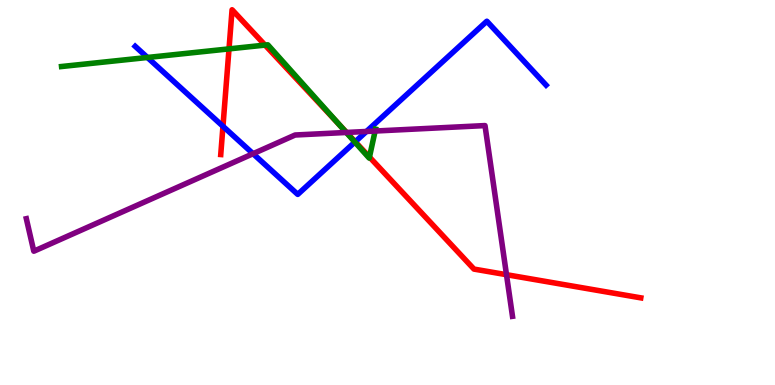[{'lines': ['blue', 'red'], 'intersections': [{'x': 2.88, 'y': 6.72}, {'x': 4.58, 'y': 6.32}]}, {'lines': ['green', 'red'], 'intersections': [{'x': 2.95, 'y': 8.73}, {'x': 3.42, 'y': 8.83}, {'x': 4.38, 'y': 6.75}, {'x': 4.77, 'y': 5.92}]}, {'lines': ['purple', 'red'], 'intersections': [{'x': 4.47, 'y': 6.56}, {'x': 6.54, 'y': 2.87}]}, {'lines': ['blue', 'green'], 'intersections': [{'x': 1.9, 'y': 8.51}, {'x': 4.58, 'y': 6.31}]}, {'lines': ['blue', 'purple'], 'intersections': [{'x': 3.27, 'y': 6.01}, {'x': 4.73, 'y': 6.59}]}, {'lines': ['green', 'purple'], 'intersections': [{'x': 4.47, 'y': 6.56}, {'x': 4.84, 'y': 6.6}]}]